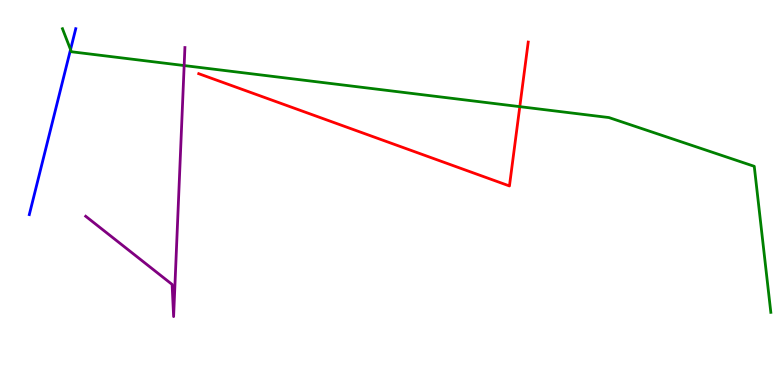[{'lines': ['blue', 'red'], 'intersections': []}, {'lines': ['green', 'red'], 'intersections': [{'x': 6.71, 'y': 7.23}]}, {'lines': ['purple', 'red'], 'intersections': []}, {'lines': ['blue', 'green'], 'intersections': [{'x': 0.91, 'y': 8.71}]}, {'lines': ['blue', 'purple'], 'intersections': []}, {'lines': ['green', 'purple'], 'intersections': [{'x': 2.38, 'y': 8.3}]}]